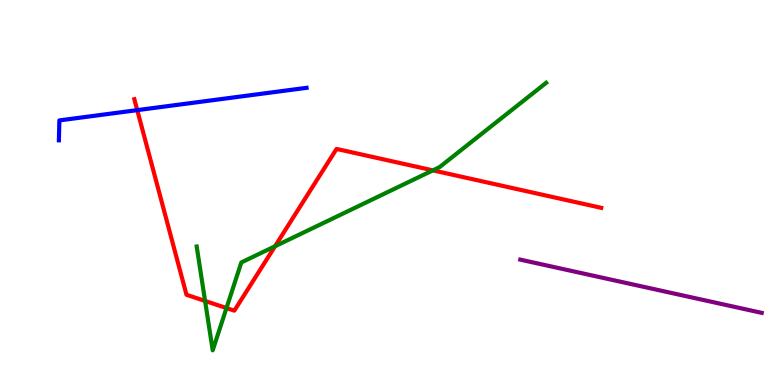[{'lines': ['blue', 'red'], 'intersections': [{'x': 1.77, 'y': 7.14}]}, {'lines': ['green', 'red'], 'intersections': [{'x': 2.65, 'y': 2.18}, {'x': 2.92, 'y': 2.0}, {'x': 3.55, 'y': 3.6}, {'x': 5.59, 'y': 5.58}]}, {'lines': ['purple', 'red'], 'intersections': []}, {'lines': ['blue', 'green'], 'intersections': []}, {'lines': ['blue', 'purple'], 'intersections': []}, {'lines': ['green', 'purple'], 'intersections': []}]